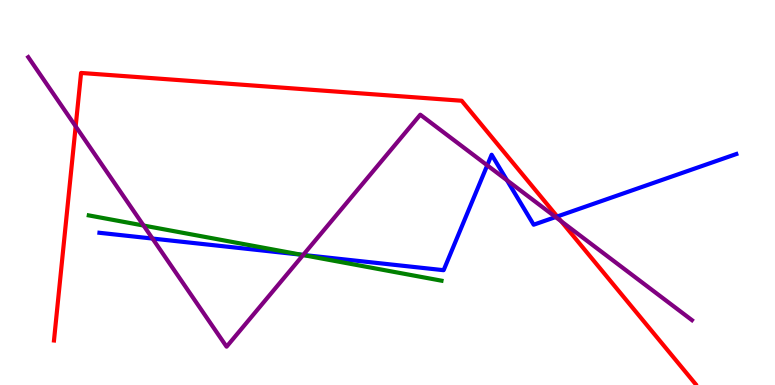[{'lines': ['blue', 'red'], 'intersections': [{'x': 7.19, 'y': 4.38}]}, {'lines': ['green', 'red'], 'intersections': []}, {'lines': ['purple', 'red'], 'intersections': [{'x': 0.976, 'y': 6.72}, {'x': 7.24, 'y': 4.25}]}, {'lines': ['blue', 'green'], 'intersections': [{'x': 3.89, 'y': 3.38}]}, {'lines': ['blue', 'purple'], 'intersections': [{'x': 1.97, 'y': 3.8}, {'x': 3.91, 'y': 3.38}, {'x': 6.29, 'y': 5.71}, {'x': 6.54, 'y': 5.32}, {'x': 7.17, 'y': 4.36}]}, {'lines': ['green', 'purple'], 'intersections': [{'x': 1.85, 'y': 4.14}, {'x': 3.91, 'y': 3.37}]}]